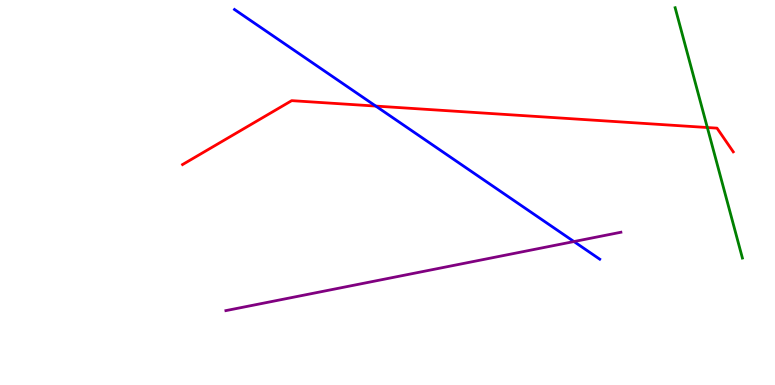[{'lines': ['blue', 'red'], 'intersections': [{'x': 4.85, 'y': 7.24}]}, {'lines': ['green', 'red'], 'intersections': [{'x': 9.13, 'y': 6.69}]}, {'lines': ['purple', 'red'], 'intersections': []}, {'lines': ['blue', 'green'], 'intersections': []}, {'lines': ['blue', 'purple'], 'intersections': [{'x': 7.41, 'y': 3.73}]}, {'lines': ['green', 'purple'], 'intersections': []}]